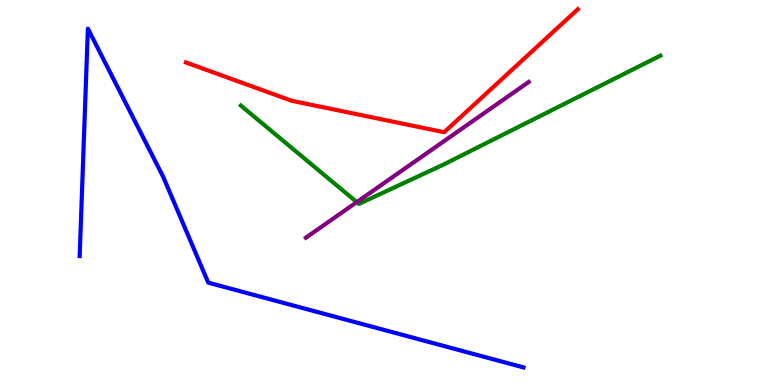[{'lines': ['blue', 'red'], 'intersections': []}, {'lines': ['green', 'red'], 'intersections': []}, {'lines': ['purple', 'red'], 'intersections': []}, {'lines': ['blue', 'green'], 'intersections': []}, {'lines': ['blue', 'purple'], 'intersections': []}, {'lines': ['green', 'purple'], 'intersections': [{'x': 4.6, 'y': 4.75}]}]